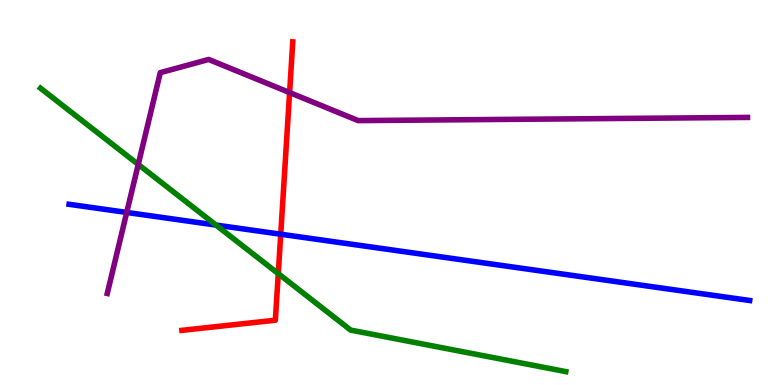[{'lines': ['blue', 'red'], 'intersections': [{'x': 3.62, 'y': 3.92}]}, {'lines': ['green', 'red'], 'intersections': [{'x': 3.59, 'y': 2.89}]}, {'lines': ['purple', 'red'], 'intersections': [{'x': 3.74, 'y': 7.6}]}, {'lines': ['blue', 'green'], 'intersections': [{'x': 2.79, 'y': 4.15}]}, {'lines': ['blue', 'purple'], 'intersections': [{'x': 1.64, 'y': 4.48}]}, {'lines': ['green', 'purple'], 'intersections': [{'x': 1.78, 'y': 5.73}]}]